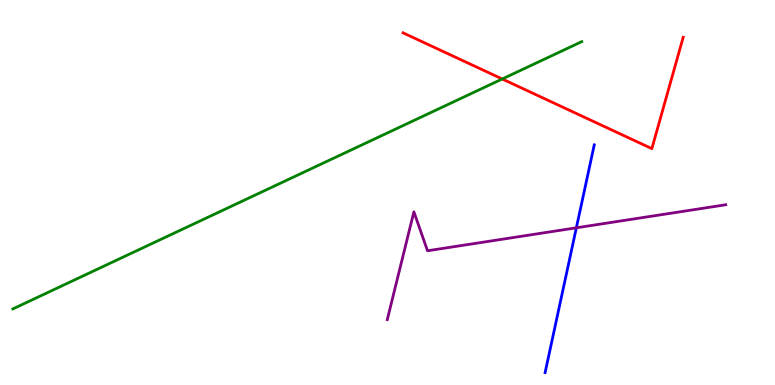[{'lines': ['blue', 'red'], 'intersections': []}, {'lines': ['green', 'red'], 'intersections': [{'x': 6.48, 'y': 7.95}]}, {'lines': ['purple', 'red'], 'intersections': []}, {'lines': ['blue', 'green'], 'intersections': []}, {'lines': ['blue', 'purple'], 'intersections': [{'x': 7.44, 'y': 4.08}]}, {'lines': ['green', 'purple'], 'intersections': []}]